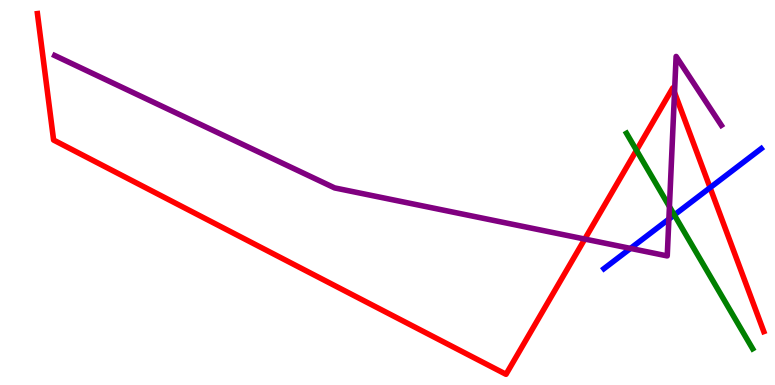[{'lines': ['blue', 'red'], 'intersections': [{'x': 9.16, 'y': 5.13}]}, {'lines': ['green', 'red'], 'intersections': [{'x': 8.21, 'y': 6.1}]}, {'lines': ['purple', 'red'], 'intersections': [{'x': 7.55, 'y': 3.79}, {'x': 8.7, 'y': 7.6}]}, {'lines': ['blue', 'green'], 'intersections': [{'x': 8.7, 'y': 4.42}]}, {'lines': ['blue', 'purple'], 'intersections': [{'x': 8.14, 'y': 3.55}, {'x': 8.63, 'y': 4.31}]}, {'lines': ['green', 'purple'], 'intersections': [{'x': 8.64, 'y': 4.63}]}]